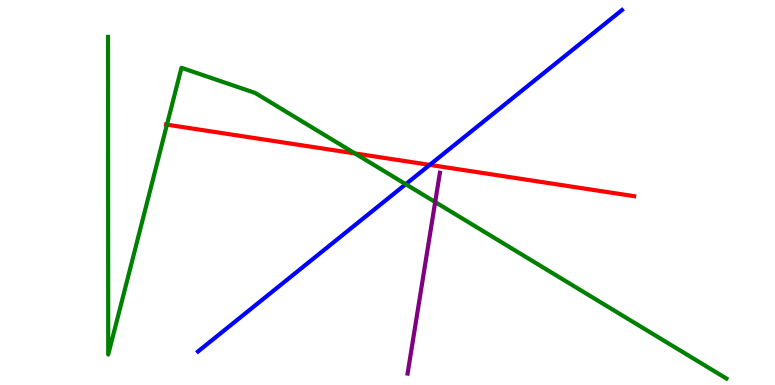[{'lines': ['blue', 'red'], 'intersections': [{'x': 5.54, 'y': 5.72}]}, {'lines': ['green', 'red'], 'intersections': [{'x': 2.15, 'y': 6.76}, {'x': 4.58, 'y': 6.01}]}, {'lines': ['purple', 'red'], 'intersections': []}, {'lines': ['blue', 'green'], 'intersections': [{'x': 5.24, 'y': 5.22}]}, {'lines': ['blue', 'purple'], 'intersections': []}, {'lines': ['green', 'purple'], 'intersections': [{'x': 5.62, 'y': 4.75}]}]